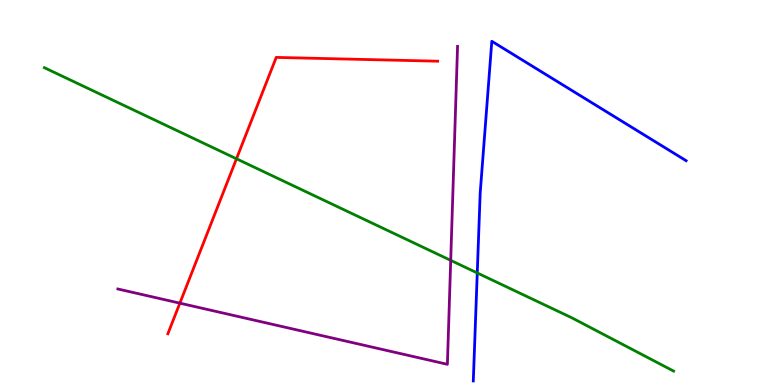[{'lines': ['blue', 'red'], 'intersections': []}, {'lines': ['green', 'red'], 'intersections': [{'x': 3.05, 'y': 5.88}]}, {'lines': ['purple', 'red'], 'intersections': [{'x': 2.32, 'y': 2.13}]}, {'lines': ['blue', 'green'], 'intersections': [{'x': 6.16, 'y': 2.91}]}, {'lines': ['blue', 'purple'], 'intersections': []}, {'lines': ['green', 'purple'], 'intersections': [{'x': 5.82, 'y': 3.24}]}]